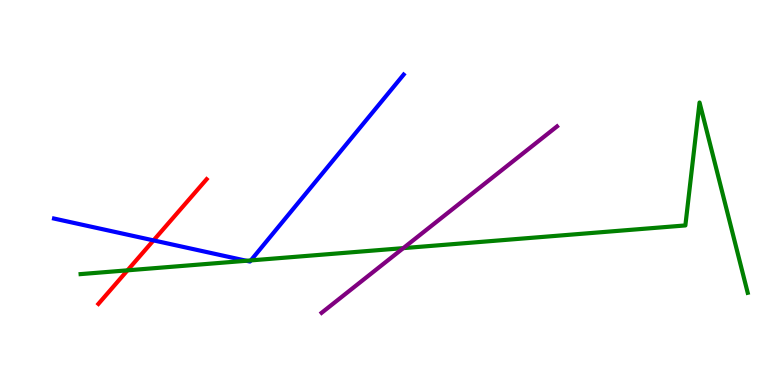[{'lines': ['blue', 'red'], 'intersections': [{'x': 1.98, 'y': 3.76}]}, {'lines': ['green', 'red'], 'intersections': [{'x': 1.65, 'y': 2.98}]}, {'lines': ['purple', 'red'], 'intersections': []}, {'lines': ['blue', 'green'], 'intersections': [{'x': 3.18, 'y': 3.23}, {'x': 3.24, 'y': 3.24}]}, {'lines': ['blue', 'purple'], 'intersections': []}, {'lines': ['green', 'purple'], 'intersections': [{'x': 5.2, 'y': 3.55}]}]